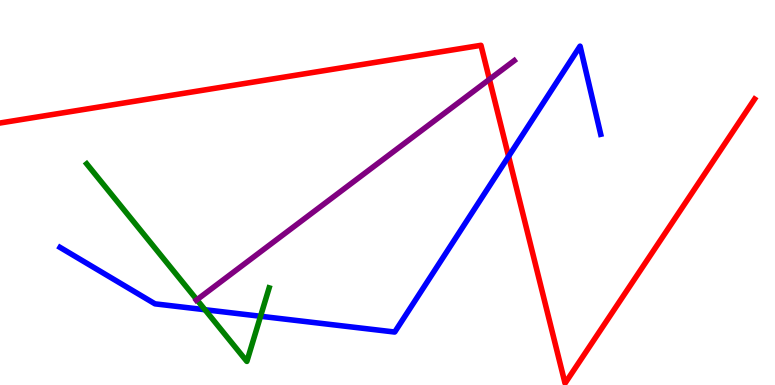[{'lines': ['blue', 'red'], 'intersections': [{'x': 6.56, 'y': 5.94}]}, {'lines': ['green', 'red'], 'intersections': []}, {'lines': ['purple', 'red'], 'intersections': [{'x': 6.32, 'y': 7.94}]}, {'lines': ['blue', 'green'], 'intersections': [{'x': 2.64, 'y': 1.96}, {'x': 3.36, 'y': 1.79}]}, {'lines': ['blue', 'purple'], 'intersections': []}, {'lines': ['green', 'purple'], 'intersections': [{'x': 2.54, 'y': 2.21}]}]